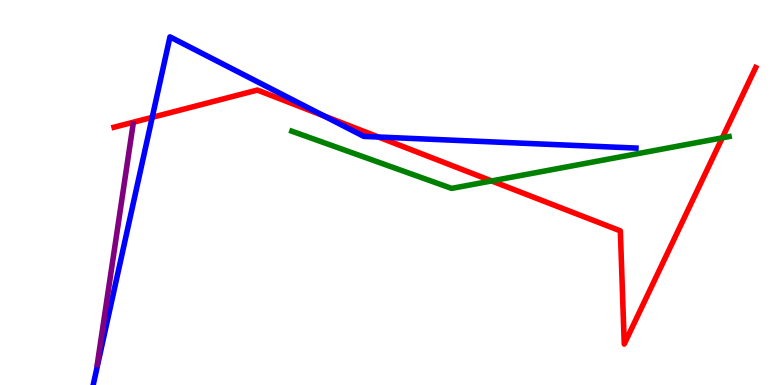[{'lines': ['blue', 'red'], 'intersections': [{'x': 1.96, 'y': 6.95}, {'x': 4.18, 'y': 6.99}, {'x': 4.88, 'y': 6.44}]}, {'lines': ['green', 'red'], 'intersections': [{'x': 6.34, 'y': 5.3}, {'x': 9.32, 'y': 6.42}]}, {'lines': ['purple', 'red'], 'intersections': []}, {'lines': ['blue', 'green'], 'intersections': []}, {'lines': ['blue', 'purple'], 'intersections': []}, {'lines': ['green', 'purple'], 'intersections': []}]